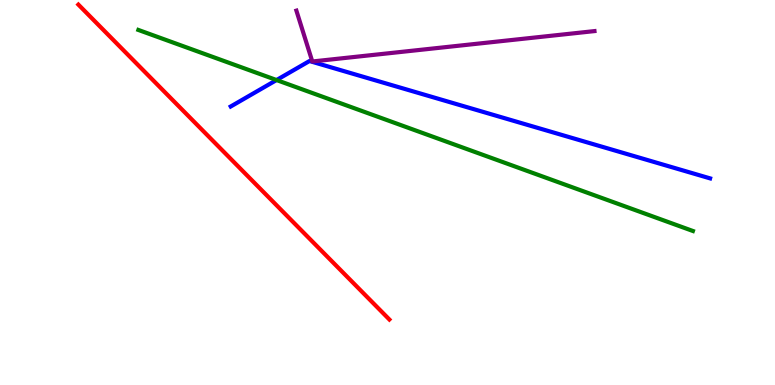[{'lines': ['blue', 'red'], 'intersections': []}, {'lines': ['green', 'red'], 'intersections': []}, {'lines': ['purple', 'red'], 'intersections': []}, {'lines': ['blue', 'green'], 'intersections': [{'x': 3.57, 'y': 7.92}]}, {'lines': ['blue', 'purple'], 'intersections': []}, {'lines': ['green', 'purple'], 'intersections': []}]